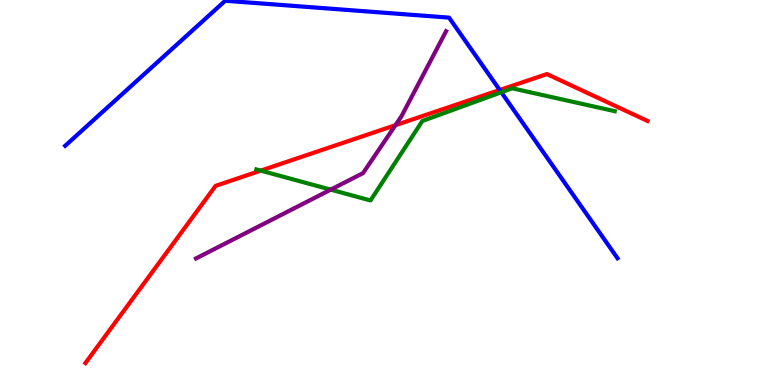[{'lines': ['blue', 'red'], 'intersections': [{'x': 6.45, 'y': 7.66}]}, {'lines': ['green', 'red'], 'intersections': [{'x': 3.36, 'y': 5.57}]}, {'lines': ['purple', 'red'], 'intersections': [{'x': 5.1, 'y': 6.75}]}, {'lines': ['blue', 'green'], 'intersections': [{'x': 6.47, 'y': 7.6}]}, {'lines': ['blue', 'purple'], 'intersections': []}, {'lines': ['green', 'purple'], 'intersections': [{'x': 4.27, 'y': 5.07}]}]